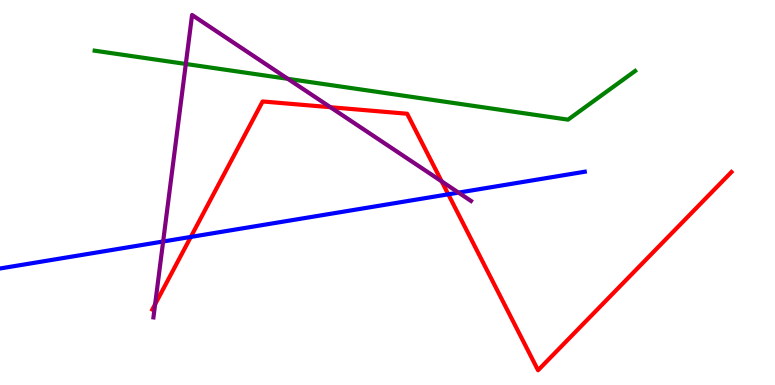[{'lines': ['blue', 'red'], 'intersections': [{'x': 2.46, 'y': 3.85}, {'x': 5.78, 'y': 4.95}]}, {'lines': ['green', 'red'], 'intersections': []}, {'lines': ['purple', 'red'], 'intersections': [{'x': 2.0, 'y': 2.1}, {'x': 4.26, 'y': 7.22}, {'x': 5.7, 'y': 5.29}]}, {'lines': ['blue', 'green'], 'intersections': []}, {'lines': ['blue', 'purple'], 'intersections': [{'x': 2.11, 'y': 3.73}, {'x': 5.92, 'y': 5.0}]}, {'lines': ['green', 'purple'], 'intersections': [{'x': 2.4, 'y': 8.34}, {'x': 3.71, 'y': 7.95}]}]